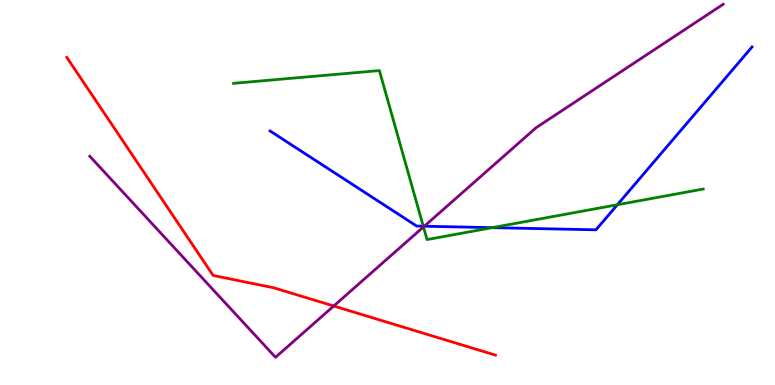[{'lines': ['blue', 'red'], 'intersections': []}, {'lines': ['green', 'red'], 'intersections': []}, {'lines': ['purple', 'red'], 'intersections': [{'x': 4.31, 'y': 2.05}]}, {'lines': ['blue', 'green'], 'intersections': [{'x': 5.46, 'y': 4.12}, {'x': 6.35, 'y': 4.09}, {'x': 7.97, 'y': 4.68}]}, {'lines': ['blue', 'purple'], 'intersections': [{'x': 5.47, 'y': 4.12}]}, {'lines': ['green', 'purple'], 'intersections': [{'x': 5.46, 'y': 4.11}]}]